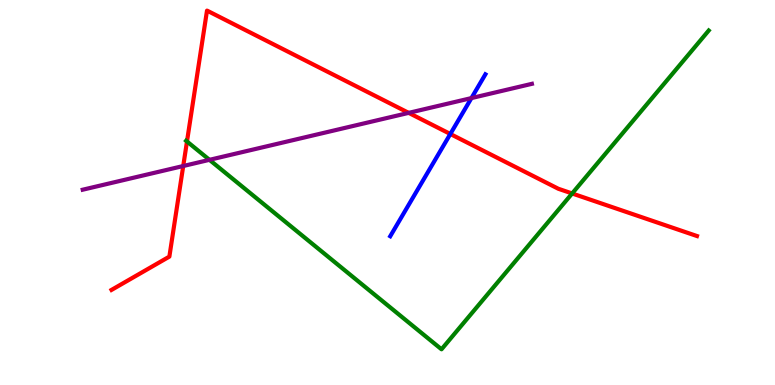[{'lines': ['blue', 'red'], 'intersections': [{'x': 5.81, 'y': 6.52}]}, {'lines': ['green', 'red'], 'intersections': [{'x': 2.41, 'y': 6.33}, {'x': 7.38, 'y': 4.97}]}, {'lines': ['purple', 'red'], 'intersections': [{'x': 2.36, 'y': 5.69}, {'x': 5.27, 'y': 7.07}]}, {'lines': ['blue', 'green'], 'intersections': []}, {'lines': ['blue', 'purple'], 'intersections': [{'x': 6.08, 'y': 7.45}]}, {'lines': ['green', 'purple'], 'intersections': [{'x': 2.7, 'y': 5.85}]}]